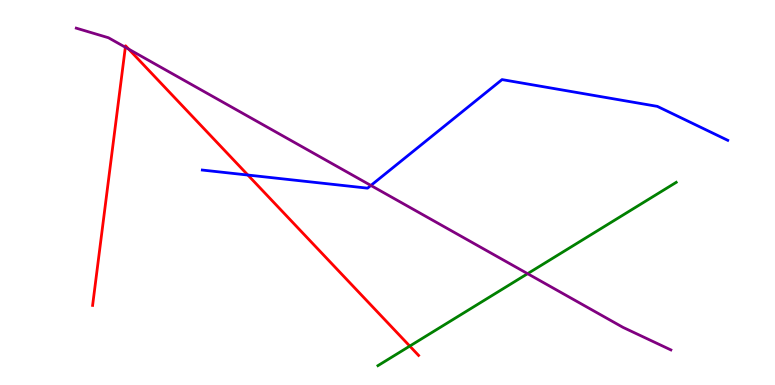[{'lines': ['blue', 'red'], 'intersections': [{'x': 3.2, 'y': 5.45}]}, {'lines': ['green', 'red'], 'intersections': [{'x': 5.29, 'y': 1.01}]}, {'lines': ['purple', 'red'], 'intersections': [{'x': 1.62, 'y': 8.77}, {'x': 1.66, 'y': 8.72}]}, {'lines': ['blue', 'green'], 'intersections': []}, {'lines': ['blue', 'purple'], 'intersections': [{'x': 4.79, 'y': 5.18}]}, {'lines': ['green', 'purple'], 'intersections': [{'x': 6.81, 'y': 2.89}]}]